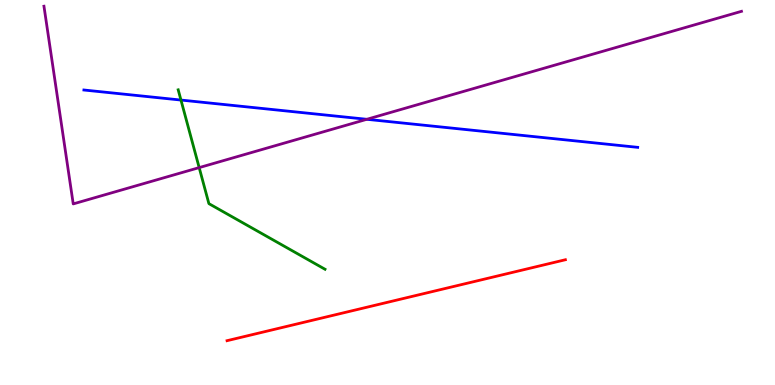[{'lines': ['blue', 'red'], 'intersections': []}, {'lines': ['green', 'red'], 'intersections': []}, {'lines': ['purple', 'red'], 'intersections': []}, {'lines': ['blue', 'green'], 'intersections': [{'x': 2.33, 'y': 7.4}]}, {'lines': ['blue', 'purple'], 'intersections': [{'x': 4.73, 'y': 6.9}]}, {'lines': ['green', 'purple'], 'intersections': [{'x': 2.57, 'y': 5.65}]}]